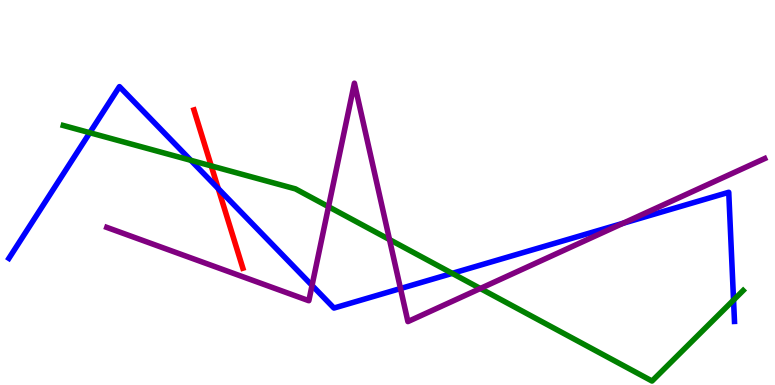[{'lines': ['blue', 'red'], 'intersections': [{'x': 2.82, 'y': 5.1}]}, {'lines': ['green', 'red'], 'intersections': [{'x': 2.73, 'y': 5.69}]}, {'lines': ['purple', 'red'], 'intersections': []}, {'lines': ['blue', 'green'], 'intersections': [{'x': 1.16, 'y': 6.55}, {'x': 2.46, 'y': 5.84}, {'x': 5.84, 'y': 2.9}, {'x': 9.47, 'y': 2.21}]}, {'lines': ['blue', 'purple'], 'intersections': [{'x': 4.03, 'y': 2.59}, {'x': 5.17, 'y': 2.51}, {'x': 8.04, 'y': 4.2}]}, {'lines': ['green', 'purple'], 'intersections': [{'x': 4.24, 'y': 4.63}, {'x': 5.03, 'y': 3.78}, {'x': 6.2, 'y': 2.51}]}]